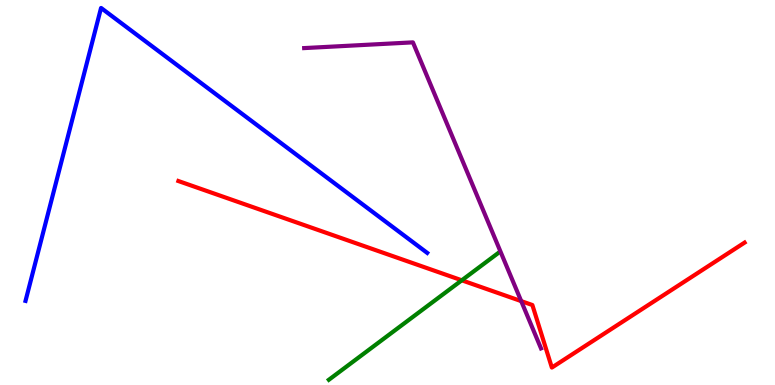[{'lines': ['blue', 'red'], 'intersections': []}, {'lines': ['green', 'red'], 'intersections': [{'x': 5.96, 'y': 2.72}]}, {'lines': ['purple', 'red'], 'intersections': [{'x': 6.73, 'y': 2.18}]}, {'lines': ['blue', 'green'], 'intersections': []}, {'lines': ['blue', 'purple'], 'intersections': []}, {'lines': ['green', 'purple'], 'intersections': []}]